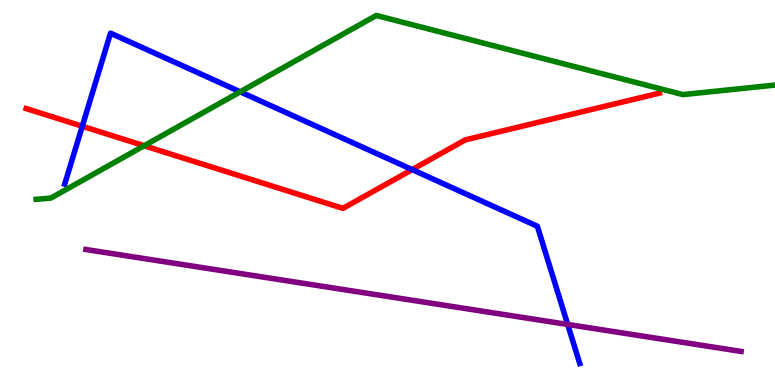[{'lines': ['blue', 'red'], 'intersections': [{'x': 1.06, 'y': 6.72}, {'x': 5.32, 'y': 5.59}]}, {'lines': ['green', 'red'], 'intersections': [{'x': 1.86, 'y': 6.21}]}, {'lines': ['purple', 'red'], 'intersections': []}, {'lines': ['blue', 'green'], 'intersections': [{'x': 3.1, 'y': 7.61}]}, {'lines': ['blue', 'purple'], 'intersections': [{'x': 7.33, 'y': 1.57}]}, {'lines': ['green', 'purple'], 'intersections': []}]